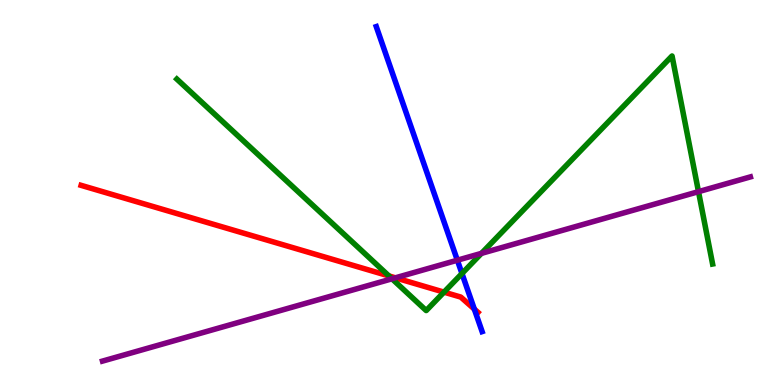[{'lines': ['blue', 'red'], 'intersections': [{'x': 6.12, 'y': 1.97}]}, {'lines': ['green', 'red'], 'intersections': [{'x': 5.02, 'y': 2.83}, {'x': 5.73, 'y': 2.41}]}, {'lines': ['purple', 'red'], 'intersections': [{'x': 5.1, 'y': 2.78}]}, {'lines': ['blue', 'green'], 'intersections': [{'x': 5.96, 'y': 2.9}]}, {'lines': ['blue', 'purple'], 'intersections': [{'x': 5.9, 'y': 3.24}]}, {'lines': ['green', 'purple'], 'intersections': [{'x': 5.06, 'y': 2.76}, {'x': 6.21, 'y': 3.42}, {'x': 9.01, 'y': 5.02}]}]